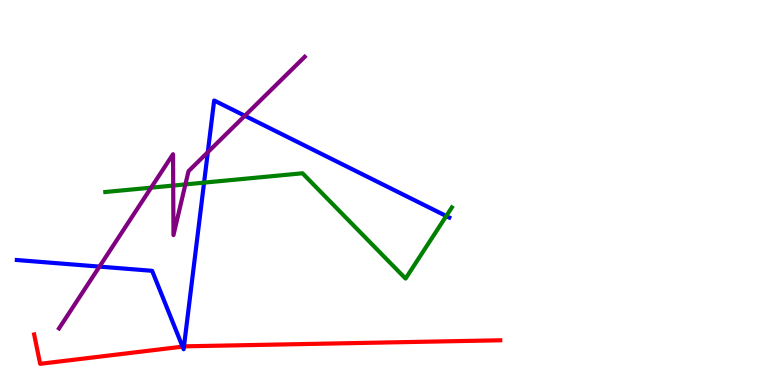[{'lines': ['blue', 'red'], 'intersections': [{'x': 2.36, 'y': 0.996}, {'x': 2.37, 'y': 1.0}]}, {'lines': ['green', 'red'], 'intersections': []}, {'lines': ['purple', 'red'], 'intersections': []}, {'lines': ['blue', 'green'], 'intersections': [{'x': 2.63, 'y': 5.26}, {'x': 5.76, 'y': 4.39}]}, {'lines': ['blue', 'purple'], 'intersections': [{'x': 1.28, 'y': 3.08}, {'x': 2.68, 'y': 6.05}, {'x': 3.16, 'y': 6.99}]}, {'lines': ['green', 'purple'], 'intersections': [{'x': 1.95, 'y': 5.13}, {'x': 2.23, 'y': 5.18}, {'x': 2.39, 'y': 5.21}]}]